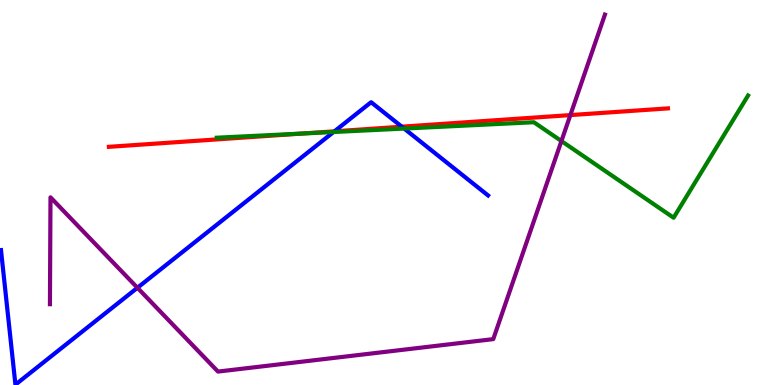[{'lines': ['blue', 'red'], 'intersections': [{'x': 4.32, 'y': 6.59}, {'x': 5.18, 'y': 6.71}]}, {'lines': ['green', 'red'], 'intersections': [{'x': 3.9, 'y': 6.53}]}, {'lines': ['purple', 'red'], 'intersections': [{'x': 7.36, 'y': 7.01}]}, {'lines': ['blue', 'green'], 'intersections': [{'x': 4.3, 'y': 6.57}, {'x': 5.21, 'y': 6.66}]}, {'lines': ['blue', 'purple'], 'intersections': [{'x': 1.77, 'y': 2.53}]}, {'lines': ['green', 'purple'], 'intersections': [{'x': 7.24, 'y': 6.34}]}]